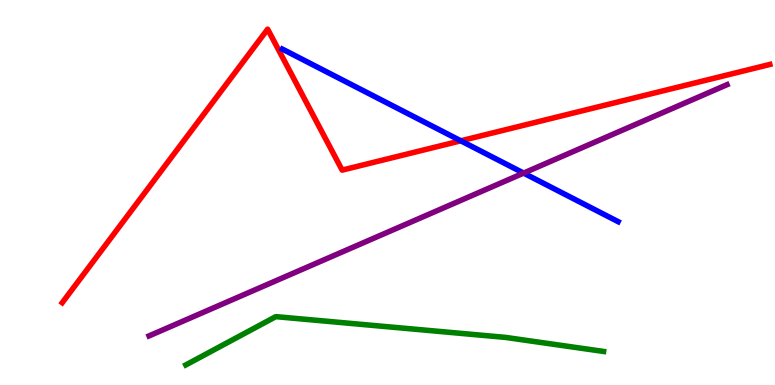[{'lines': ['blue', 'red'], 'intersections': [{'x': 5.95, 'y': 6.34}]}, {'lines': ['green', 'red'], 'intersections': []}, {'lines': ['purple', 'red'], 'intersections': []}, {'lines': ['blue', 'green'], 'intersections': []}, {'lines': ['blue', 'purple'], 'intersections': [{'x': 6.76, 'y': 5.5}]}, {'lines': ['green', 'purple'], 'intersections': []}]